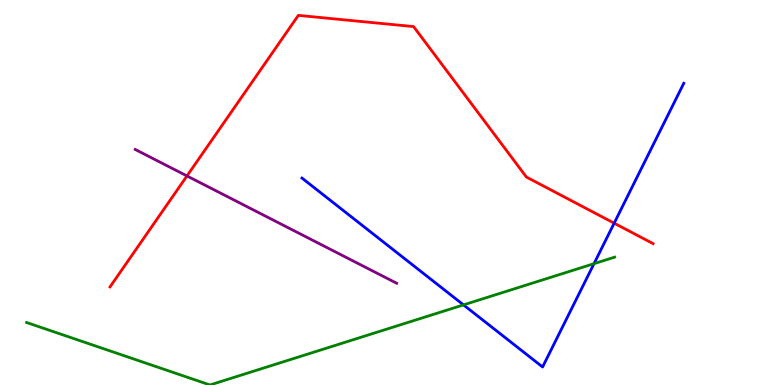[{'lines': ['blue', 'red'], 'intersections': [{'x': 7.92, 'y': 4.2}]}, {'lines': ['green', 'red'], 'intersections': []}, {'lines': ['purple', 'red'], 'intersections': [{'x': 2.41, 'y': 5.43}]}, {'lines': ['blue', 'green'], 'intersections': [{'x': 5.98, 'y': 2.08}, {'x': 7.66, 'y': 3.15}]}, {'lines': ['blue', 'purple'], 'intersections': []}, {'lines': ['green', 'purple'], 'intersections': []}]